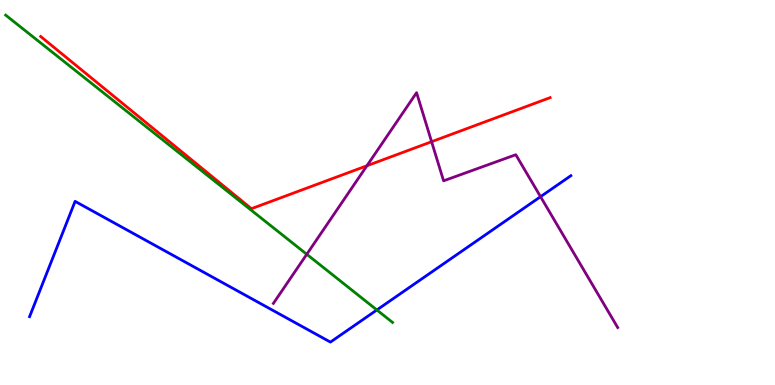[{'lines': ['blue', 'red'], 'intersections': []}, {'lines': ['green', 'red'], 'intersections': []}, {'lines': ['purple', 'red'], 'intersections': [{'x': 4.73, 'y': 5.69}, {'x': 5.57, 'y': 6.32}]}, {'lines': ['blue', 'green'], 'intersections': [{'x': 4.86, 'y': 1.95}]}, {'lines': ['blue', 'purple'], 'intersections': [{'x': 6.97, 'y': 4.89}]}, {'lines': ['green', 'purple'], 'intersections': [{'x': 3.96, 'y': 3.4}]}]